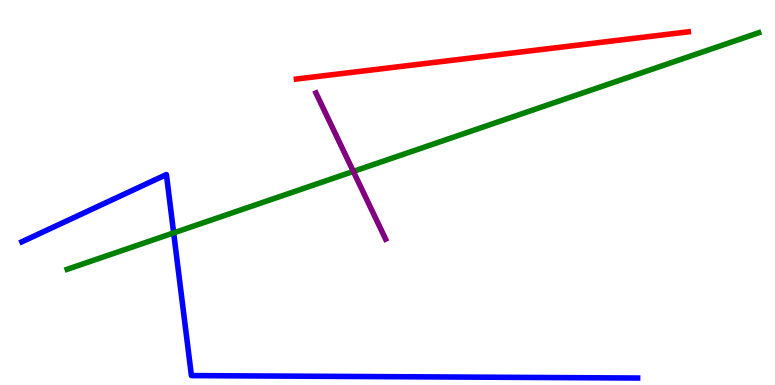[{'lines': ['blue', 'red'], 'intersections': []}, {'lines': ['green', 'red'], 'intersections': []}, {'lines': ['purple', 'red'], 'intersections': []}, {'lines': ['blue', 'green'], 'intersections': [{'x': 2.24, 'y': 3.95}]}, {'lines': ['blue', 'purple'], 'intersections': []}, {'lines': ['green', 'purple'], 'intersections': [{'x': 4.56, 'y': 5.55}]}]